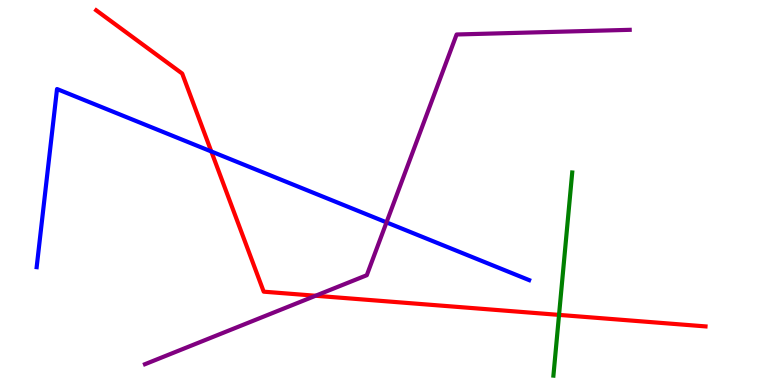[{'lines': ['blue', 'red'], 'intersections': [{'x': 2.73, 'y': 6.07}]}, {'lines': ['green', 'red'], 'intersections': [{'x': 7.21, 'y': 1.82}]}, {'lines': ['purple', 'red'], 'intersections': [{'x': 4.07, 'y': 2.32}]}, {'lines': ['blue', 'green'], 'intersections': []}, {'lines': ['blue', 'purple'], 'intersections': [{'x': 4.99, 'y': 4.22}]}, {'lines': ['green', 'purple'], 'intersections': []}]